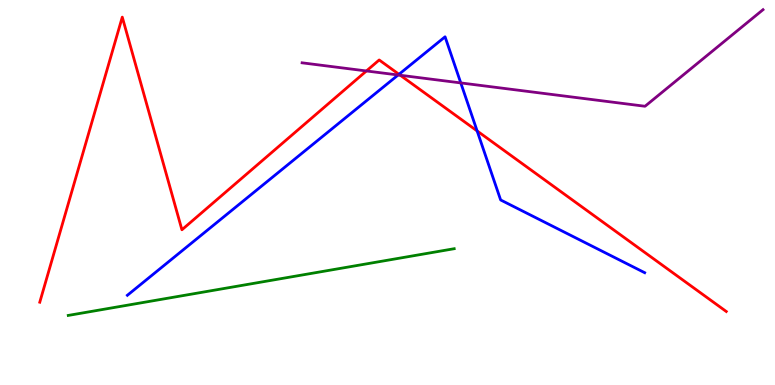[{'lines': ['blue', 'red'], 'intersections': [{'x': 5.15, 'y': 8.07}, {'x': 6.16, 'y': 6.6}]}, {'lines': ['green', 'red'], 'intersections': []}, {'lines': ['purple', 'red'], 'intersections': [{'x': 4.73, 'y': 8.16}, {'x': 5.17, 'y': 8.05}]}, {'lines': ['blue', 'green'], 'intersections': []}, {'lines': ['blue', 'purple'], 'intersections': [{'x': 5.14, 'y': 8.05}, {'x': 5.95, 'y': 7.85}]}, {'lines': ['green', 'purple'], 'intersections': []}]